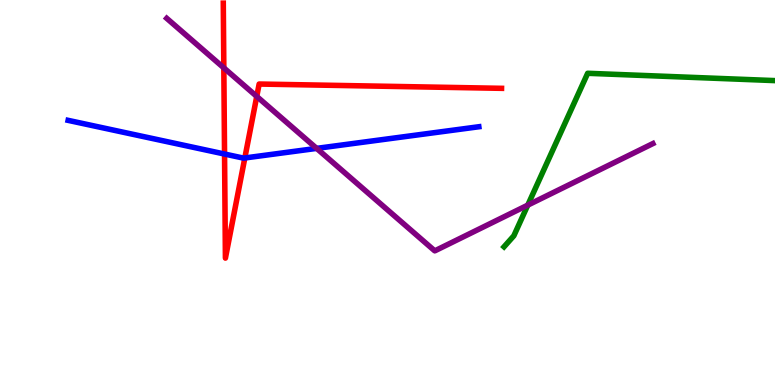[{'lines': ['blue', 'red'], 'intersections': [{'x': 2.9, 'y': 6.0}, {'x': 3.16, 'y': 5.9}]}, {'lines': ['green', 'red'], 'intersections': []}, {'lines': ['purple', 'red'], 'intersections': [{'x': 2.89, 'y': 8.24}, {'x': 3.31, 'y': 7.5}]}, {'lines': ['blue', 'green'], 'intersections': []}, {'lines': ['blue', 'purple'], 'intersections': [{'x': 4.09, 'y': 6.15}]}, {'lines': ['green', 'purple'], 'intersections': [{'x': 6.81, 'y': 4.67}]}]